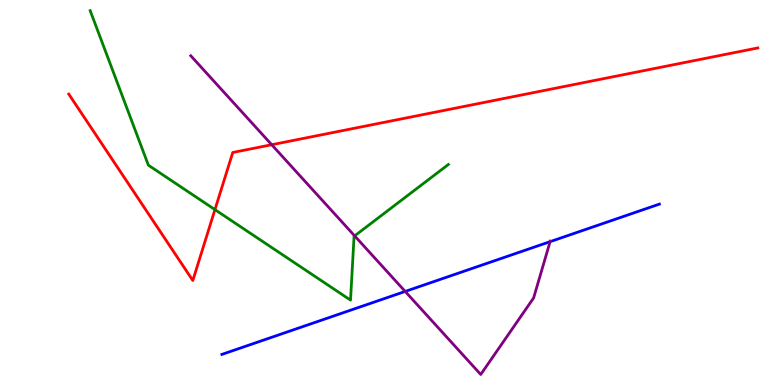[{'lines': ['blue', 'red'], 'intersections': []}, {'lines': ['green', 'red'], 'intersections': [{'x': 2.77, 'y': 4.56}]}, {'lines': ['purple', 'red'], 'intersections': [{'x': 3.51, 'y': 6.24}]}, {'lines': ['blue', 'green'], 'intersections': []}, {'lines': ['blue', 'purple'], 'intersections': [{'x': 5.23, 'y': 2.43}, {'x': 7.1, 'y': 3.72}]}, {'lines': ['green', 'purple'], 'intersections': [{'x': 4.58, 'y': 3.87}]}]